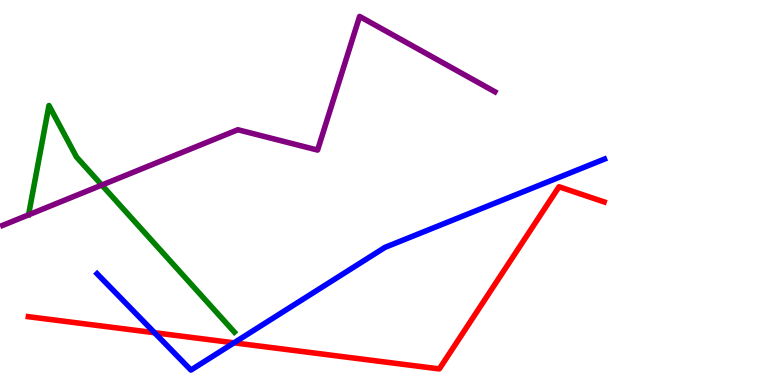[{'lines': ['blue', 'red'], 'intersections': [{'x': 1.99, 'y': 1.36}, {'x': 3.02, 'y': 1.1}]}, {'lines': ['green', 'red'], 'intersections': []}, {'lines': ['purple', 'red'], 'intersections': []}, {'lines': ['blue', 'green'], 'intersections': []}, {'lines': ['blue', 'purple'], 'intersections': []}, {'lines': ['green', 'purple'], 'intersections': [{'x': 1.31, 'y': 5.19}]}]